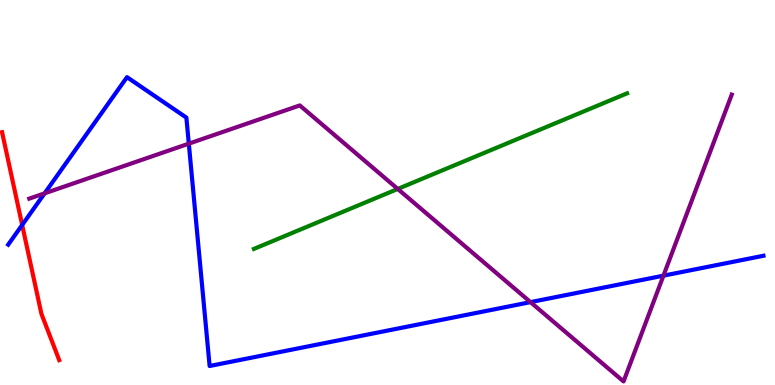[{'lines': ['blue', 'red'], 'intersections': [{'x': 0.286, 'y': 4.16}]}, {'lines': ['green', 'red'], 'intersections': []}, {'lines': ['purple', 'red'], 'intersections': []}, {'lines': ['blue', 'green'], 'intersections': []}, {'lines': ['blue', 'purple'], 'intersections': [{'x': 0.575, 'y': 4.98}, {'x': 2.44, 'y': 6.27}, {'x': 6.85, 'y': 2.15}, {'x': 8.56, 'y': 2.84}]}, {'lines': ['green', 'purple'], 'intersections': [{'x': 5.13, 'y': 5.09}]}]